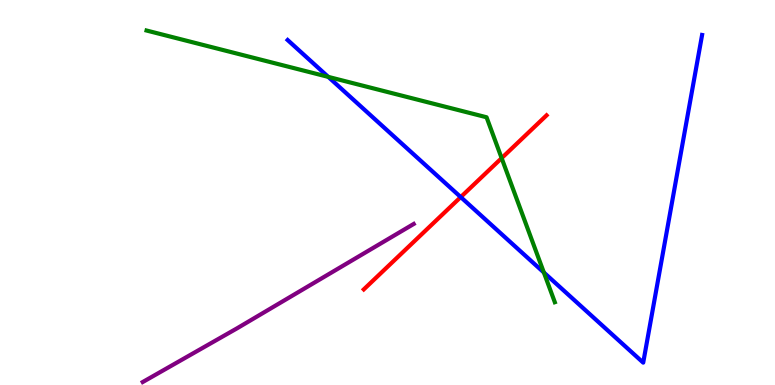[{'lines': ['blue', 'red'], 'intersections': [{'x': 5.94, 'y': 4.88}]}, {'lines': ['green', 'red'], 'intersections': [{'x': 6.47, 'y': 5.89}]}, {'lines': ['purple', 'red'], 'intersections': []}, {'lines': ['blue', 'green'], 'intersections': [{'x': 4.24, 'y': 8.0}, {'x': 7.02, 'y': 2.92}]}, {'lines': ['blue', 'purple'], 'intersections': []}, {'lines': ['green', 'purple'], 'intersections': []}]